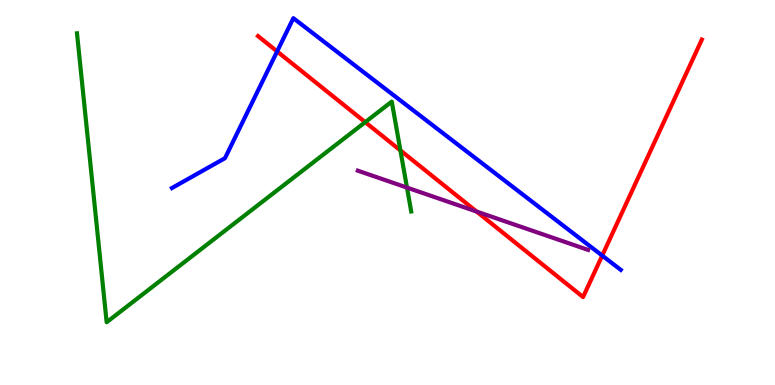[{'lines': ['blue', 'red'], 'intersections': [{'x': 3.58, 'y': 8.66}, {'x': 7.77, 'y': 3.36}]}, {'lines': ['green', 'red'], 'intersections': [{'x': 4.71, 'y': 6.83}, {'x': 5.17, 'y': 6.09}]}, {'lines': ['purple', 'red'], 'intersections': [{'x': 6.15, 'y': 4.51}]}, {'lines': ['blue', 'green'], 'intersections': []}, {'lines': ['blue', 'purple'], 'intersections': []}, {'lines': ['green', 'purple'], 'intersections': [{'x': 5.25, 'y': 5.13}]}]